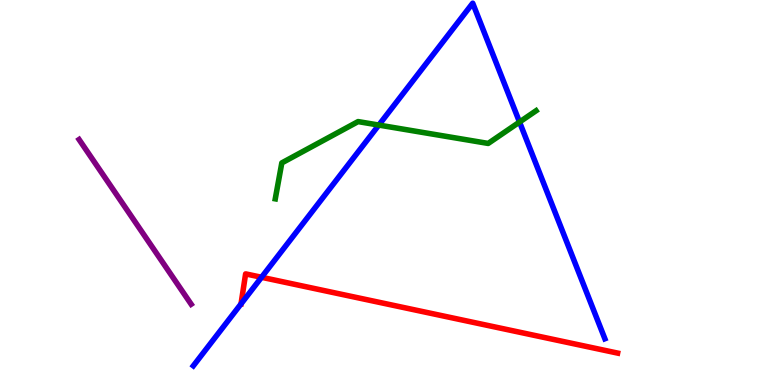[{'lines': ['blue', 'red'], 'intersections': [{'x': 3.37, 'y': 2.8}]}, {'lines': ['green', 'red'], 'intersections': []}, {'lines': ['purple', 'red'], 'intersections': []}, {'lines': ['blue', 'green'], 'intersections': [{'x': 4.89, 'y': 6.75}, {'x': 6.7, 'y': 6.83}]}, {'lines': ['blue', 'purple'], 'intersections': []}, {'lines': ['green', 'purple'], 'intersections': []}]